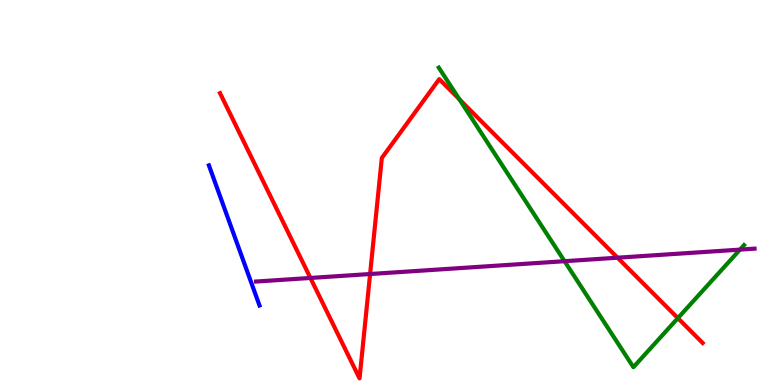[{'lines': ['blue', 'red'], 'intersections': []}, {'lines': ['green', 'red'], 'intersections': [{'x': 5.93, 'y': 7.42}, {'x': 8.75, 'y': 1.74}]}, {'lines': ['purple', 'red'], 'intersections': [{'x': 4.01, 'y': 2.78}, {'x': 4.78, 'y': 2.88}, {'x': 7.97, 'y': 3.31}]}, {'lines': ['blue', 'green'], 'intersections': []}, {'lines': ['blue', 'purple'], 'intersections': []}, {'lines': ['green', 'purple'], 'intersections': [{'x': 7.28, 'y': 3.22}, {'x': 9.55, 'y': 3.52}]}]